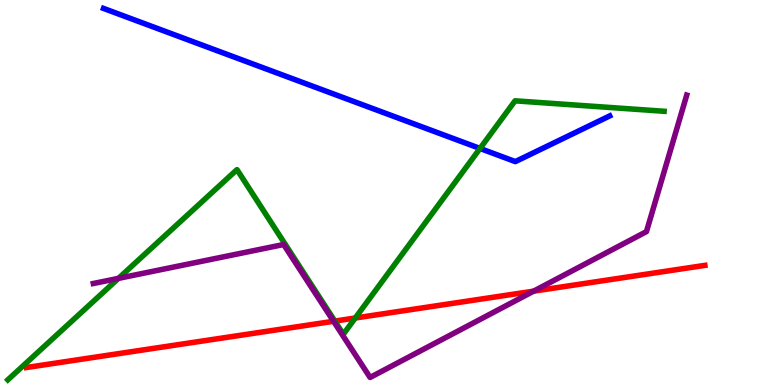[{'lines': ['blue', 'red'], 'intersections': []}, {'lines': ['green', 'red'], 'intersections': [{'x': 4.32, 'y': 1.66}, {'x': 4.58, 'y': 1.74}]}, {'lines': ['purple', 'red'], 'intersections': [{'x': 4.3, 'y': 1.66}, {'x': 6.89, 'y': 2.44}]}, {'lines': ['blue', 'green'], 'intersections': [{'x': 6.19, 'y': 6.14}]}, {'lines': ['blue', 'purple'], 'intersections': []}, {'lines': ['green', 'purple'], 'intersections': [{'x': 1.53, 'y': 2.77}]}]